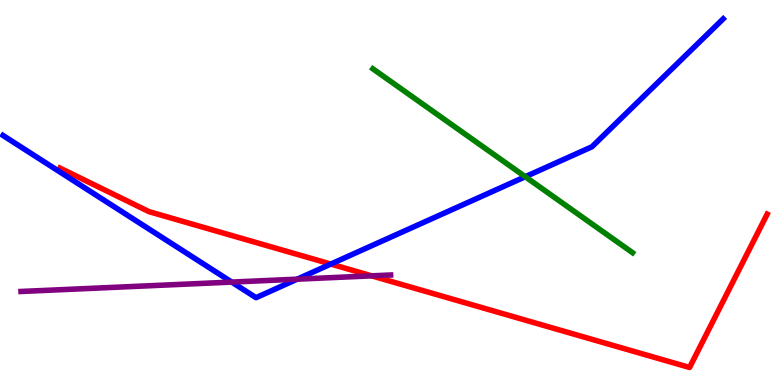[{'lines': ['blue', 'red'], 'intersections': [{'x': 4.27, 'y': 3.14}]}, {'lines': ['green', 'red'], 'intersections': []}, {'lines': ['purple', 'red'], 'intersections': [{'x': 4.8, 'y': 2.84}]}, {'lines': ['blue', 'green'], 'intersections': [{'x': 6.78, 'y': 5.41}]}, {'lines': ['blue', 'purple'], 'intersections': [{'x': 2.99, 'y': 2.67}, {'x': 3.83, 'y': 2.75}]}, {'lines': ['green', 'purple'], 'intersections': []}]